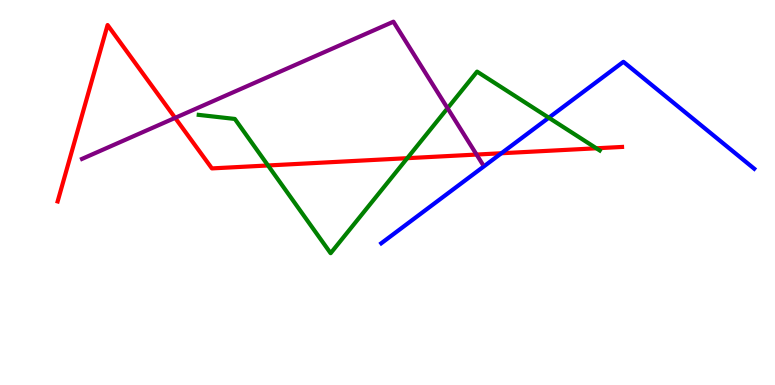[{'lines': ['blue', 'red'], 'intersections': [{'x': 6.47, 'y': 6.02}]}, {'lines': ['green', 'red'], 'intersections': [{'x': 3.46, 'y': 5.7}, {'x': 5.26, 'y': 5.89}, {'x': 7.69, 'y': 6.15}]}, {'lines': ['purple', 'red'], 'intersections': [{'x': 2.26, 'y': 6.94}, {'x': 6.15, 'y': 5.99}]}, {'lines': ['blue', 'green'], 'intersections': [{'x': 7.08, 'y': 6.94}]}, {'lines': ['blue', 'purple'], 'intersections': []}, {'lines': ['green', 'purple'], 'intersections': [{'x': 5.78, 'y': 7.19}]}]